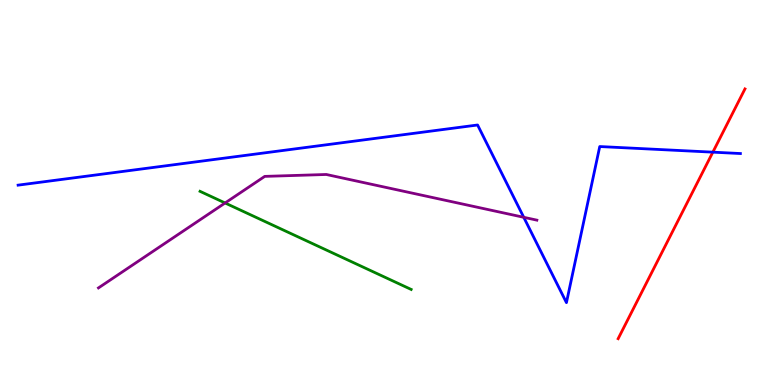[{'lines': ['blue', 'red'], 'intersections': [{'x': 9.2, 'y': 6.05}]}, {'lines': ['green', 'red'], 'intersections': []}, {'lines': ['purple', 'red'], 'intersections': []}, {'lines': ['blue', 'green'], 'intersections': []}, {'lines': ['blue', 'purple'], 'intersections': [{'x': 6.76, 'y': 4.36}]}, {'lines': ['green', 'purple'], 'intersections': [{'x': 2.9, 'y': 4.73}]}]